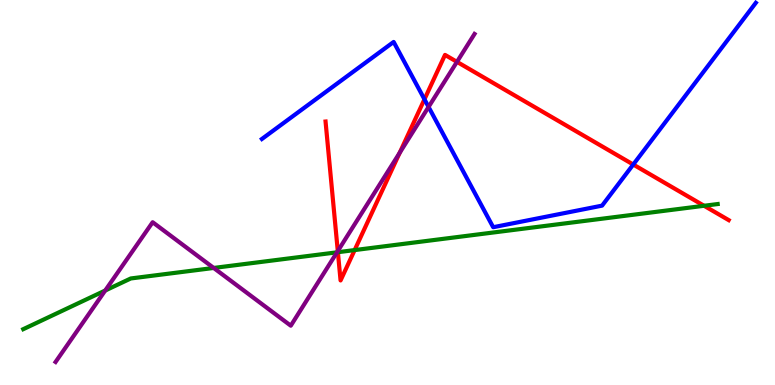[{'lines': ['blue', 'red'], 'intersections': [{'x': 5.48, 'y': 7.42}, {'x': 8.17, 'y': 5.73}]}, {'lines': ['green', 'red'], 'intersections': [{'x': 4.36, 'y': 3.45}, {'x': 4.58, 'y': 3.5}, {'x': 9.08, 'y': 4.66}]}, {'lines': ['purple', 'red'], 'intersections': [{'x': 4.36, 'y': 3.48}, {'x': 5.16, 'y': 6.03}, {'x': 5.9, 'y': 8.39}]}, {'lines': ['blue', 'green'], 'intersections': []}, {'lines': ['blue', 'purple'], 'intersections': [{'x': 5.53, 'y': 7.22}]}, {'lines': ['green', 'purple'], 'intersections': [{'x': 1.36, 'y': 2.45}, {'x': 2.76, 'y': 3.04}, {'x': 4.35, 'y': 3.45}]}]